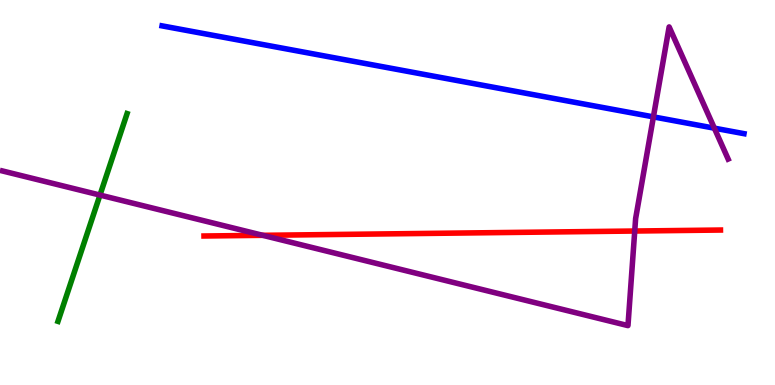[{'lines': ['blue', 'red'], 'intersections': []}, {'lines': ['green', 'red'], 'intersections': []}, {'lines': ['purple', 'red'], 'intersections': [{'x': 3.39, 'y': 3.89}, {'x': 8.19, 'y': 4.0}]}, {'lines': ['blue', 'green'], 'intersections': []}, {'lines': ['blue', 'purple'], 'intersections': [{'x': 8.43, 'y': 6.96}, {'x': 9.22, 'y': 6.67}]}, {'lines': ['green', 'purple'], 'intersections': [{'x': 1.29, 'y': 4.93}]}]